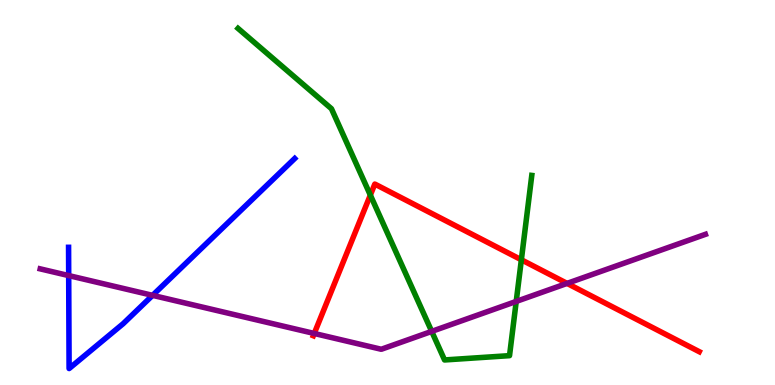[{'lines': ['blue', 'red'], 'intersections': []}, {'lines': ['green', 'red'], 'intersections': [{'x': 4.78, 'y': 4.93}, {'x': 6.73, 'y': 3.25}]}, {'lines': ['purple', 'red'], 'intersections': [{'x': 4.05, 'y': 1.34}, {'x': 7.32, 'y': 2.64}]}, {'lines': ['blue', 'green'], 'intersections': []}, {'lines': ['blue', 'purple'], 'intersections': [{'x': 0.886, 'y': 2.84}, {'x': 1.97, 'y': 2.33}]}, {'lines': ['green', 'purple'], 'intersections': [{'x': 5.57, 'y': 1.39}, {'x': 6.66, 'y': 2.17}]}]